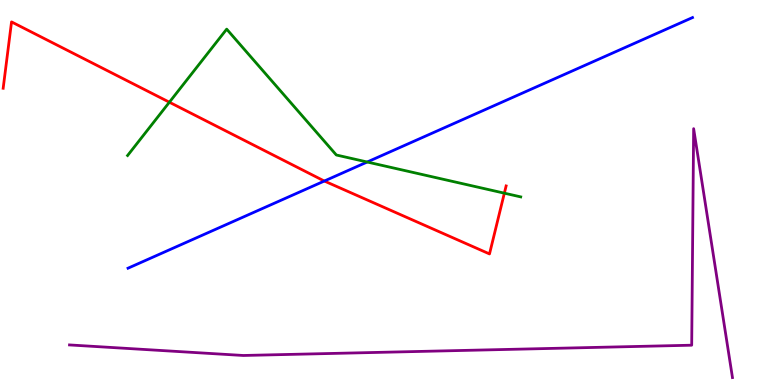[{'lines': ['blue', 'red'], 'intersections': [{'x': 4.19, 'y': 5.3}]}, {'lines': ['green', 'red'], 'intersections': [{'x': 2.19, 'y': 7.35}, {'x': 6.51, 'y': 4.98}]}, {'lines': ['purple', 'red'], 'intersections': []}, {'lines': ['blue', 'green'], 'intersections': [{'x': 4.74, 'y': 5.79}]}, {'lines': ['blue', 'purple'], 'intersections': []}, {'lines': ['green', 'purple'], 'intersections': []}]